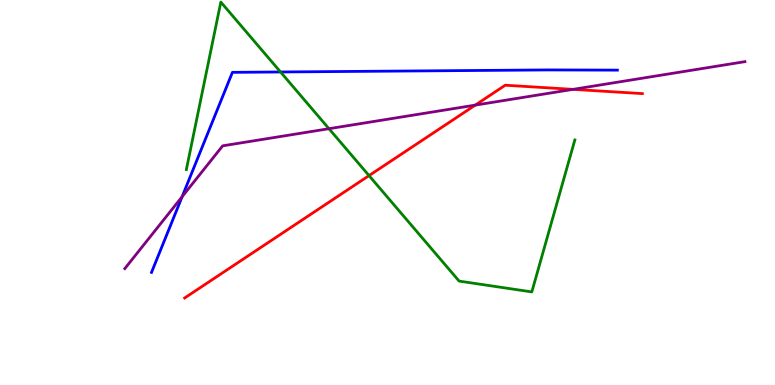[{'lines': ['blue', 'red'], 'intersections': []}, {'lines': ['green', 'red'], 'intersections': [{'x': 4.76, 'y': 5.44}]}, {'lines': ['purple', 'red'], 'intersections': [{'x': 6.13, 'y': 7.27}, {'x': 7.39, 'y': 7.68}]}, {'lines': ['blue', 'green'], 'intersections': [{'x': 3.62, 'y': 8.13}]}, {'lines': ['blue', 'purple'], 'intersections': [{'x': 2.35, 'y': 4.89}]}, {'lines': ['green', 'purple'], 'intersections': [{'x': 4.24, 'y': 6.66}]}]